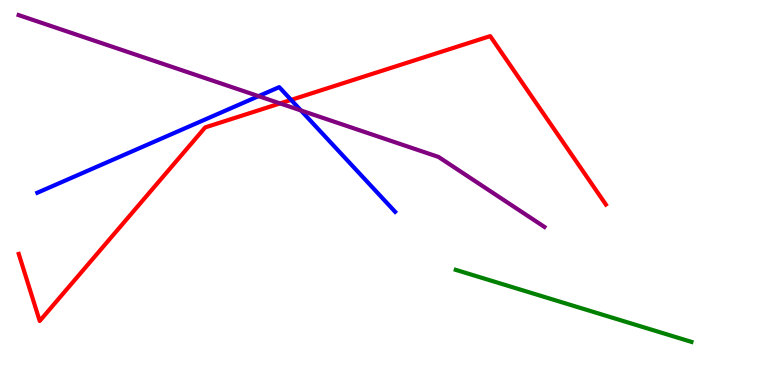[{'lines': ['blue', 'red'], 'intersections': [{'x': 3.76, 'y': 7.41}]}, {'lines': ['green', 'red'], 'intersections': []}, {'lines': ['purple', 'red'], 'intersections': [{'x': 3.61, 'y': 7.31}]}, {'lines': ['blue', 'green'], 'intersections': []}, {'lines': ['blue', 'purple'], 'intersections': [{'x': 3.34, 'y': 7.5}, {'x': 3.88, 'y': 7.13}]}, {'lines': ['green', 'purple'], 'intersections': []}]